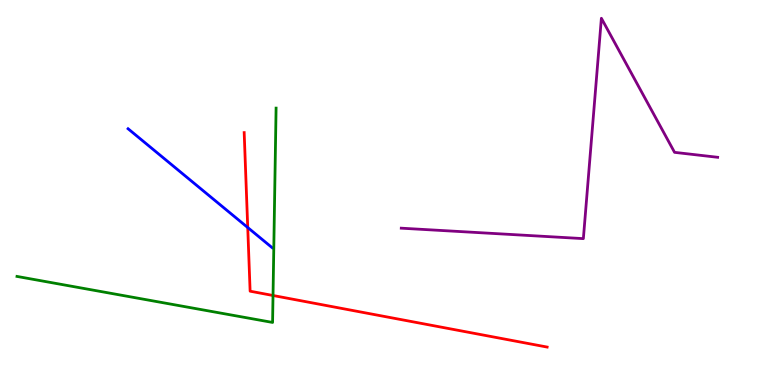[{'lines': ['blue', 'red'], 'intersections': [{'x': 3.2, 'y': 4.09}]}, {'lines': ['green', 'red'], 'intersections': [{'x': 3.52, 'y': 2.32}]}, {'lines': ['purple', 'red'], 'intersections': []}, {'lines': ['blue', 'green'], 'intersections': []}, {'lines': ['blue', 'purple'], 'intersections': []}, {'lines': ['green', 'purple'], 'intersections': []}]